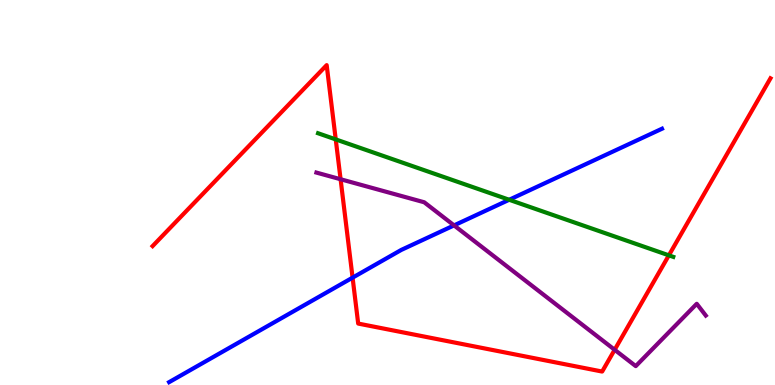[{'lines': ['blue', 'red'], 'intersections': [{'x': 4.55, 'y': 2.79}]}, {'lines': ['green', 'red'], 'intersections': [{'x': 4.33, 'y': 6.38}, {'x': 8.63, 'y': 3.37}]}, {'lines': ['purple', 'red'], 'intersections': [{'x': 4.39, 'y': 5.34}, {'x': 7.93, 'y': 0.915}]}, {'lines': ['blue', 'green'], 'intersections': [{'x': 6.57, 'y': 4.81}]}, {'lines': ['blue', 'purple'], 'intersections': [{'x': 5.86, 'y': 4.15}]}, {'lines': ['green', 'purple'], 'intersections': []}]